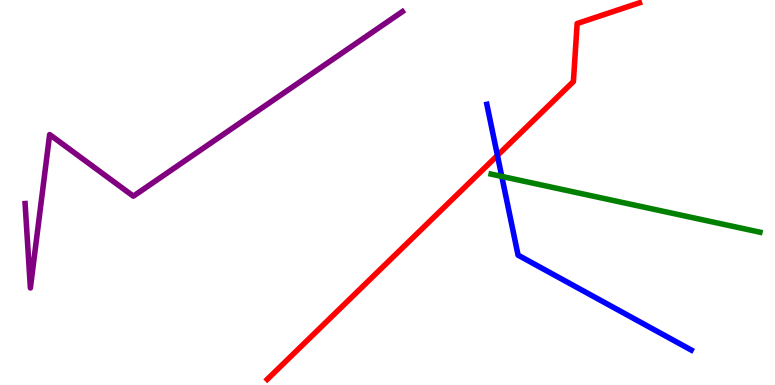[{'lines': ['blue', 'red'], 'intersections': [{'x': 6.42, 'y': 5.96}]}, {'lines': ['green', 'red'], 'intersections': []}, {'lines': ['purple', 'red'], 'intersections': []}, {'lines': ['blue', 'green'], 'intersections': [{'x': 6.47, 'y': 5.42}]}, {'lines': ['blue', 'purple'], 'intersections': []}, {'lines': ['green', 'purple'], 'intersections': []}]